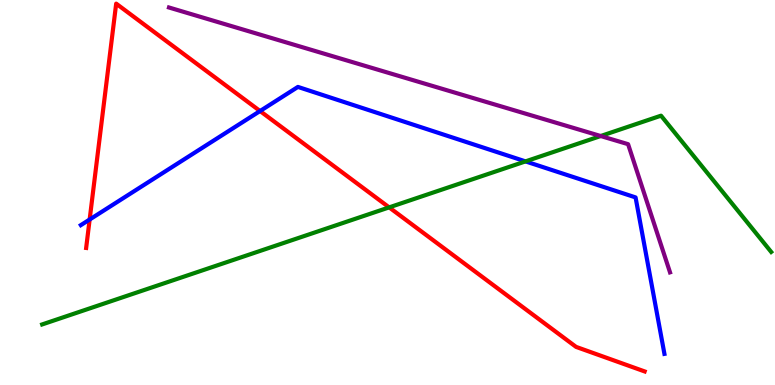[{'lines': ['blue', 'red'], 'intersections': [{'x': 1.16, 'y': 4.3}, {'x': 3.36, 'y': 7.12}]}, {'lines': ['green', 'red'], 'intersections': [{'x': 5.02, 'y': 4.61}]}, {'lines': ['purple', 'red'], 'intersections': []}, {'lines': ['blue', 'green'], 'intersections': [{'x': 6.78, 'y': 5.81}]}, {'lines': ['blue', 'purple'], 'intersections': []}, {'lines': ['green', 'purple'], 'intersections': [{'x': 7.75, 'y': 6.47}]}]